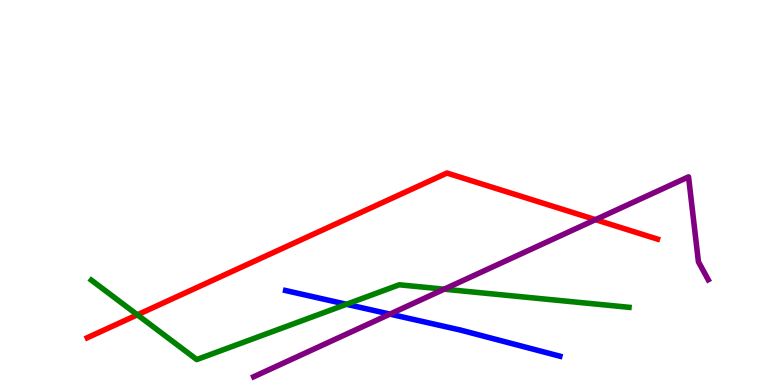[{'lines': ['blue', 'red'], 'intersections': []}, {'lines': ['green', 'red'], 'intersections': [{'x': 1.77, 'y': 1.82}]}, {'lines': ['purple', 'red'], 'intersections': [{'x': 7.68, 'y': 4.29}]}, {'lines': ['blue', 'green'], 'intersections': [{'x': 4.47, 'y': 2.1}]}, {'lines': ['blue', 'purple'], 'intersections': [{'x': 5.03, 'y': 1.84}]}, {'lines': ['green', 'purple'], 'intersections': [{'x': 5.73, 'y': 2.49}]}]